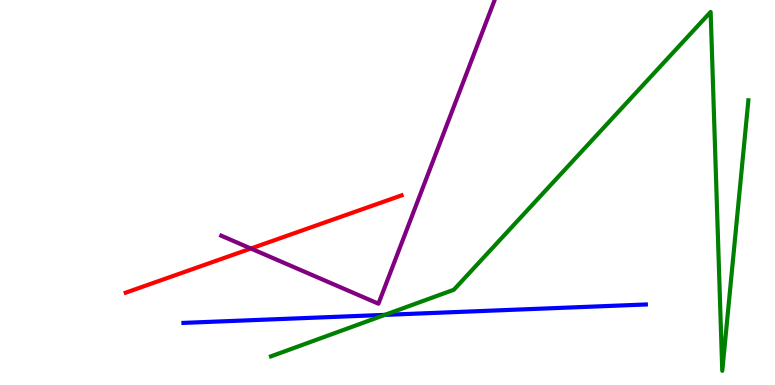[{'lines': ['blue', 'red'], 'intersections': []}, {'lines': ['green', 'red'], 'intersections': []}, {'lines': ['purple', 'red'], 'intersections': [{'x': 3.24, 'y': 3.54}]}, {'lines': ['blue', 'green'], 'intersections': [{'x': 4.97, 'y': 1.82}]}, {'lines': ['blue', 'purple'], 'intersections': []}, {'lines': ['green', 'purple'], 'intersections': []}]